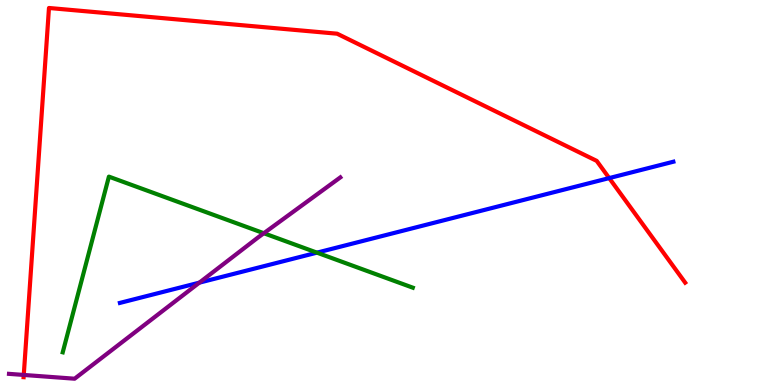[{'lines': ['blue', 'red'], 'intersections': [{'x': 7.86, 'y': 5.37}]}, {'lines': ['green', 'red'], 'intersections': []}, {'lines': ['purple', 'red'], 'intersections': [{'x': 0.307, 'y': 0.261}]}, {'lines': ['blue', 'green'], 'intersections': [{'x': 4.09, 'y': 3.44}]}, {'lines': ['blue', 'purple'], 'intersections': [{'x': 2.57, 'y': 2.66}]}, {'lines': ['green', 'purple'], 'intersections': [{'x': 3.4, 'y': 3.94}]}]